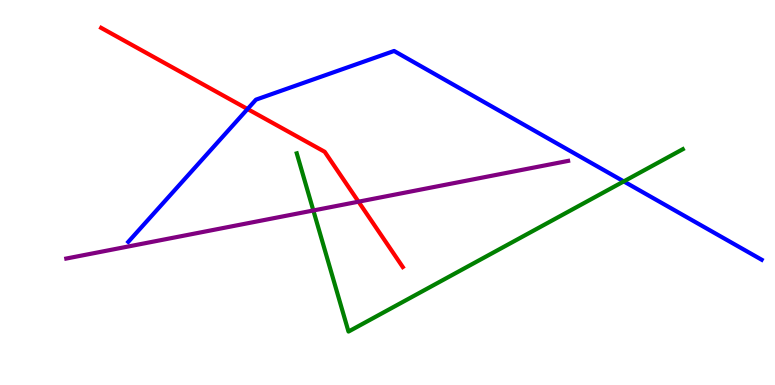[{'lines': ['blue', 'red'], 'intersections': [{'x': 3.19, 'y': 7.17}]}, {'lines': ['green', 'red'], 'intersections': []}, {'lines': ['purple', 'red'], 'intersections': [{'x': 4.63, 'y': 4.76}]}, {'lines': ['blue', 'green'], 'intersections': [{'x': 8.05, 'y': 5.29}]}, {'lines': ['blue', 'purple'], 'intersections': []}, {'lines': ['green', 'purple'], 'intersections': [{'x': 4.04, 'y': 4.53}]}]